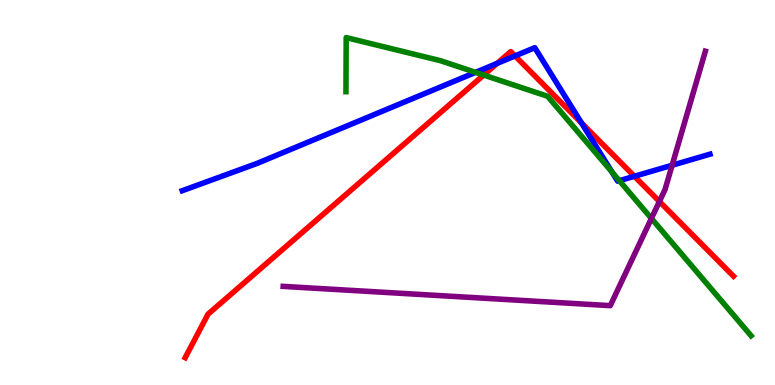[{'lines': ['blue', 'red'], 'intersections': [{'x': 6.42, 'y': 8.35}, {'x': 6.65, 'y': 8.55}, {'x': 7.5, 'y': 6.81}, {'x': 8.19, 'y': 5.42}]}, {'lines': ['green', 'red'], 'intersections': [{'x': 6.24, 'y': 8.05}]}, {'lines': ['purple', 'red'], 'intersections': [{'x': 8.51, 'y': 4.77}]}, {'lines': ['blue', 'green'], 'intersections': [{'x': 6.14, 'y': 8.12}, {'x': 7.9, 'y': 5.53}, {'x': 7.99, 'y': 5.31}]}, {'lines': ['blue', 'purple'], 'intersections': [{'x': 8.67, 'y': 5.71}]}, {'lines': ['green', 'purple'], 'intersections': [{'x': 8.41, 'y': 4.33}]}]